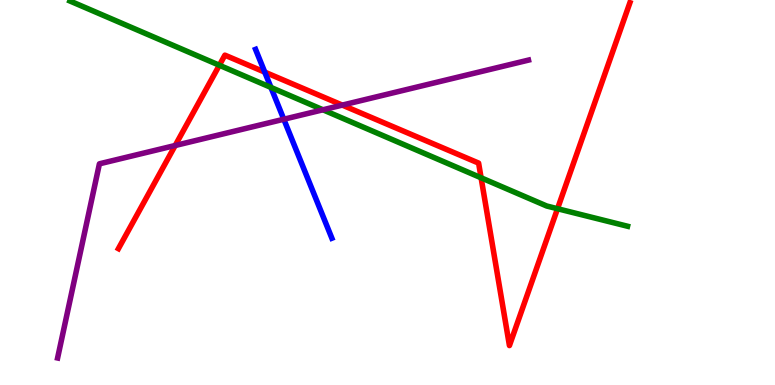[{'lines': ['blue', 'red'], 'intersections': [{'x': 3.42, 'y': 8.13}]}, {'lines': ['green', 'red'], 'intersections': [{'x': 2.83, 'y': 8.31}, {'x': 6.21, 'y': 5.38}, {'x': 7.19, 'y': 4.58}]}, {'lines': ['purple', 'red'], 'intersections': [{'x': 2.26, 'y': 6.22}, {'x': 4.42, 'y': 7.27}]}, {'lines': ['blue', 'green'], 'intersections': [{'x': 3.5, 'y': 7.73}]}, {'lines': ['blue', 'purple'], 'intersections': [{'x': 3.66, 'y': 6.9}]}, {'lines': ['green', 'purple'], 'intersections': [{'x': 4.17, 'y': 7.15}]}]